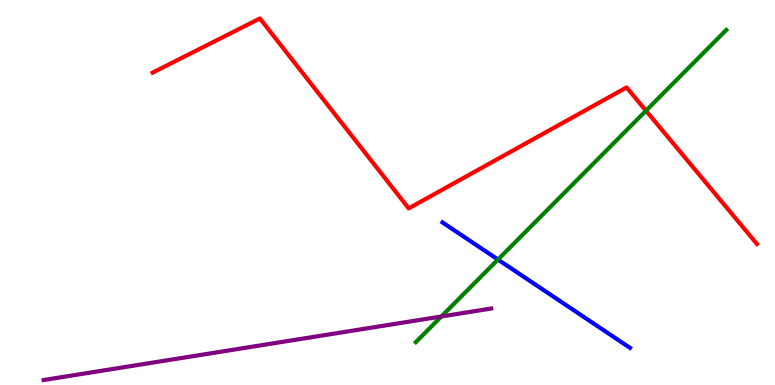[{'lines': ['blue', 'red'], 'intersections': []}, {'lines': ['green', 'red'], 'intersections': [{'x': 8.34, 'y': 7.12}]}, {'lines': ['purple', 'red'], 'intersections': []}, {'lines': ['blue', 'green'], 'intersections': [{'x': 6.43, 'y': 3.26}]}, {'lines': ['blue', 'purple'], 'intersections': []}, {'lines': ['green', 'purple'], 'intersections': [{'x': 5.69, 'y': 1.78}]}]